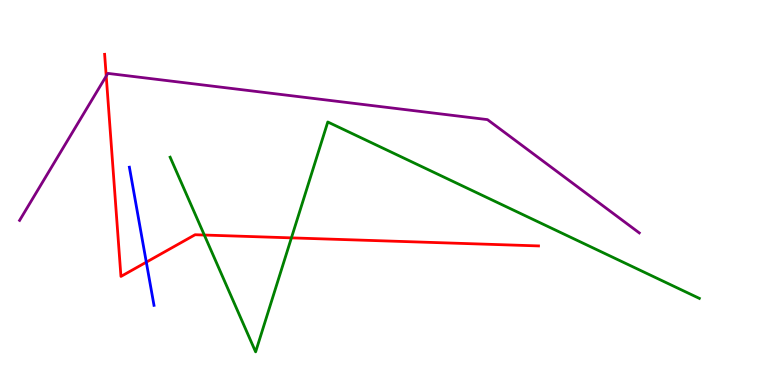[{'lines': ['blue', 'red'], 'intersections': [{'x': 1.89, 'y': 3.19}]}, {'lines': ['green', 'red'], 'intersections': [{'x': 2.64, 'y': 3.9}, {'x': 3.76, 'y': 3.82}]}, {'lines': ['purple', 'red'], 'intersections': [{'x': 1.37, 'y': 8.02}]}, {'lines': ['blue', 'green'], 'intersections': []}, {'lines': ['blue', 'purple'], 'intersections': []}, {'lines': ['green', 'purple'], 'intersections': []}]